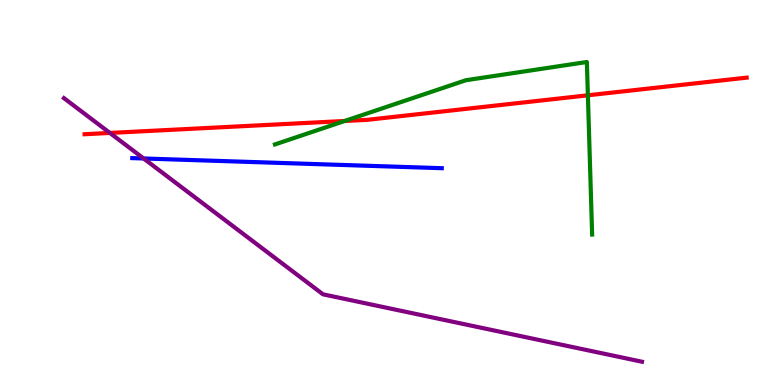[{'lines': ['blue', 'red'], 'intersections': []}, {'lines': ['green', 'red'], 'intersections': [{'x': 4.45, 'y': 6.86}, {'x': 7.59, 'y': 7.52}]}, {'lines': ['purple', 'red'], 'intersections': [{'x': 1.42, 'y': 6.55}]}, {'lines': ['blue', 'green'], 'intersections': []}, {'lines': ['blue', 'purple'], 'intersections': [{'x': 1.85, 'y': 5.88}]}, {'lines': ['green', 'purple'], 'intersections': []}]